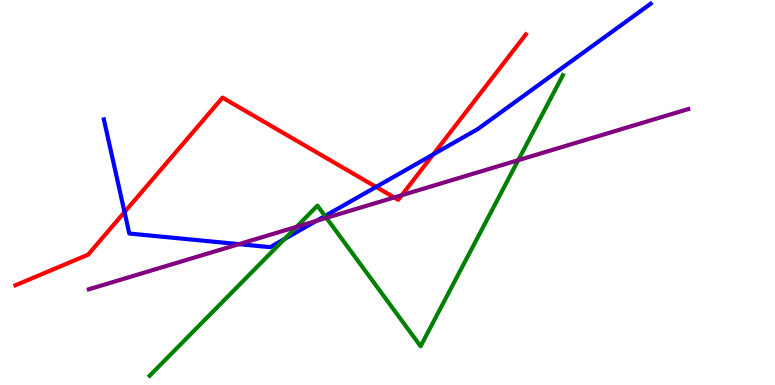[{'lines': ['blue', 'red'], 'intersections': [{'x': 1.61, 'y': 4.49}, {'x': 4.85, 'y': 5.14}, {'x': 5.59, 'y': 5.99}]}, {'lines': ['green', 'red'], 'intersections': []}, {'lines': ['purple', 'red'], 'intersections': [{'x': 5.09, 'y': 4.87}, {'x': 5.18, 'y': 4.93}]}, {'lines': ['blue', 'green'], 'intersections': [{'x': 3.67, 'y': 3.79}, {'x': 4.19, 'y': 4.39}]}, {'lines': ['blue', 'purple'], 'intersections': [{'x': 3.08, 'y': 3.66}, {'x': 4.08, 'y': 4.26}]}, {'lines': ['green', 'purple'], 'intersections': [{'x': 3.83, 'y': 4.11}, {'x': 4.21, 'y': 4.34}, {'x': 6.69, 'y': 5.84}]}]